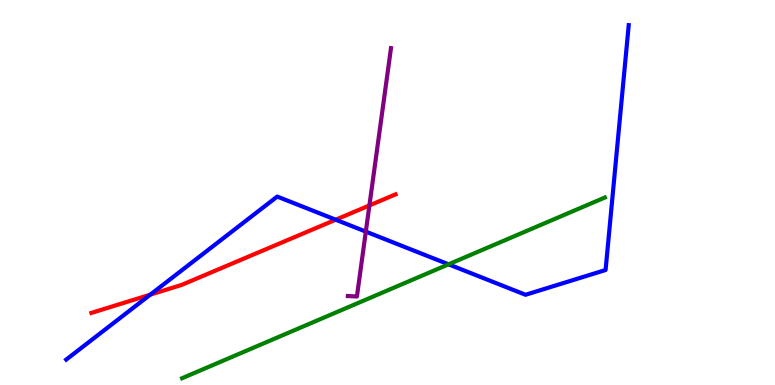[{'lines': ['blue', 'red'], 'intersections': [{'x': 1.94, 'y': 2.35}, {'x': 4.33, 'y': 4.29}]}, {'lines': ['green', 'red'], 'intersections': []}, {'lines': ['purple', 'red'], 'intersections': [{'x': 4.77, 'y': 4.66}]}, {'lines': ['blue', 'green'], 'intersections': [{'x': 5.79, 'y': 3.13}]}, {'lines': ['blue', 'purple'], 'intersections': [{'x': 4.72, 'y': 3.98}]}, {'lines': ['green', 'purple'], 'intersections': []}]